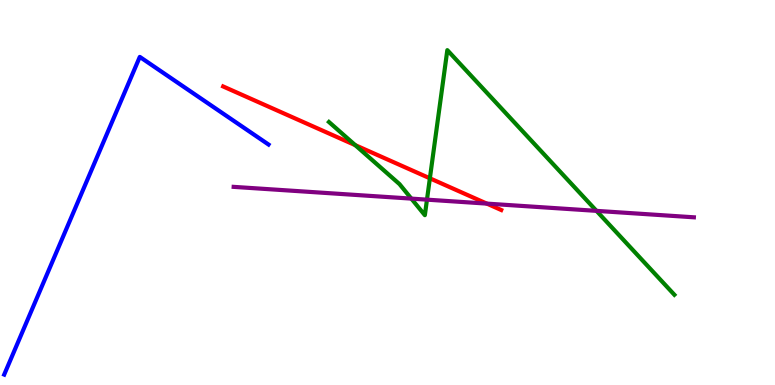[{'lines': ['blue', 'red'], 'intersections': []}, {'lines': ['green', 'red'], 'intersections': [{'x': 4.58, 'y': 6.23}, {'x': 5.55, 'y': 5.37}]}, {'lines': ['purple', 'red'], 'intersections': [{'x': 6.28, 'y': 4.71}]}, {'lines': ['blue', 'green'], 'intersections': []}, {'lines': ['blue', 'purple'], 'intersections': []}, {'lines': ['green', 'purple'], 'intersections': [{'x': 5.31, 'y': 4.84}, {'x': 5.51, 'y': 4.81}, {'x': 7.7, 'y': 4.52}]}]